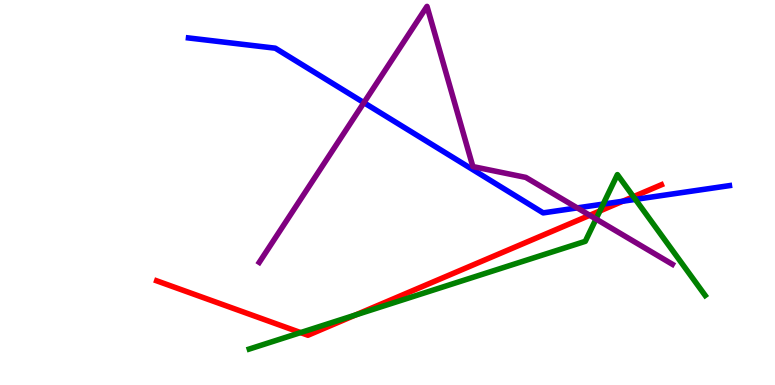[{'lines': ['blue', 'red'], 'intersections': [{'x': 8.03, 'y': 4.77}]}, {'lines': ['green', 'red'], 'intersections': [{'x': 3.88, 'y': 1.36}, {'x': 4.59, 'y': 1.82}, {'x': 7.74, 'y': 4.52}, {'x': 8.17, 'y': 4.89}]}, {'lines': ['purple', 'red'], 'intersections': [{'x': 7.61, 'y': 4.41}]}, {'lines': ['blue', 'green'], 'intersections': [{'x': 7.78, 'y': 4.7}, {'x': 8.2, 'y': 4.82}]}, {'lines': ['blue', 'purple'], 'intersections': [{'x': 4.7, 'y': 7.33}, {'x': 7.45, 'y': 4.6}]}, {'lines': ['green', 'purple'], 'intersections': [{'x': 7.69, 'y': 4.31}]}]